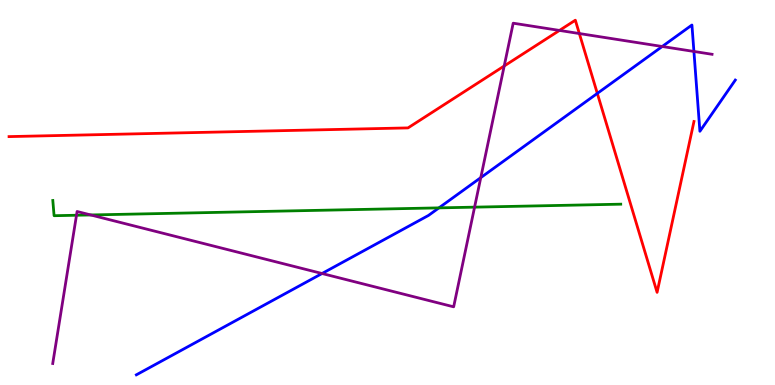[{'lines': ['blue', 'red'], 'intersections': [{'x': 7.71, 'y': 7.57}]}, {'lines': ['green', 'red'], 'intersections': []}, {'lines': ['purple', 'red'], 'intersections': [{'x': 6.51, 'y': 8.29}, {'x': 7.22, 'y': 9.21}, {'x': 7.48, 'y': 9.13}]}, {'lines': ['blue', 'green'], 'intersections': [{'x': 5.66, 'y': 4.6}]}, {'lines': ['blue', 'purple'], 'intersections': [{'x': 4.16, 'y': 2.9}, {'x': 6.2, 'y': 5.39}, {'x': 8.54, 'y': 8.79}, {'x': 8.95, 'y': 8.66}]}, {'lines': ['green', 'purple'], 'intersections': [{'x': 0.987, 'y': 4.41}, {'x': 1.17, 'y': 4.42}, {'x': 6.12, 'y': 4.62}]}]